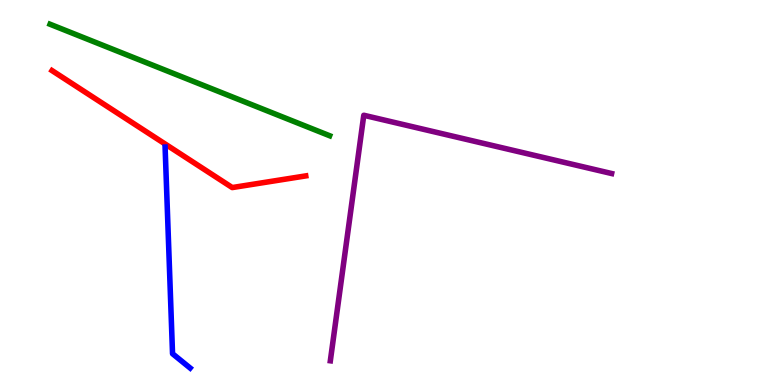[{'lines': ['blue', 'red'], 'intersections': []}, {'lines': ['green', 'red'], 'intersections': []}, {'lines': ['purple', 'red'], 'intersections': []}, {'lines': ['blue', 'green'], 'intersections': []}, {'lines': ['blue', 'purple'], 'intersections': []}, {'lines': ['green', 'purple'], 'intersections': []}]